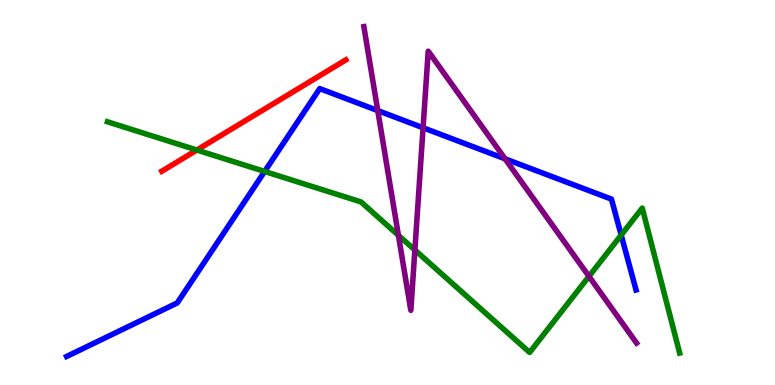[{'lines': ['blue', 'red'], 'intersections': []}, {'lines': ['green', 'red'], 'intersections': [{'x': 2.54, 'y': 6.1}]}, {'lines': ['purple', 'red'], 'intersections': []}, {'lines': ['blue', 'green'], 'intersections': [{'x': 3.41, 'y': 5.55}, {'x': 8.02, 'y': 3.89}]}, {'lines': ['blue', 'purple'], 'intersections': [{'x': 4.87, 'y': 7.13}, {'x': 5.46, 'y': 6.68}, {'x': 6.52, 'y': 5.88}]}, {'lines': ['green', 'purple'], 'intersections': [{'x': 5.14, 'y': 3.89}, {'x': 5.35, 'y': 3.51}, {'x': 7.6, 'y': 2.82}]}]